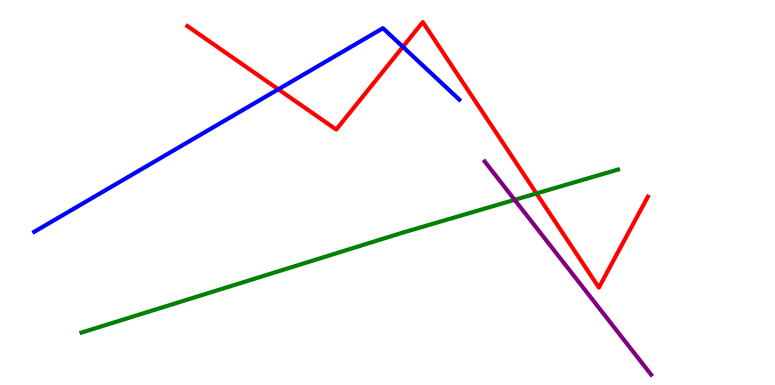[{'lines': ['blue', 'red'], 'intersections': [{'x': 3.59, 'y': 7.68}, {'x': 5.2, 'y': 8.78}]}, {'lines': ['green', 'red'], 'intersections': [{'x': 6.92, 'y': 4.98}]}, {'lines': ['purple', 'red'], 'intersections': []}, {'lines': ['blue', 'green'], 'intersections': []}, {'lines': ['blue', 'purple'], 'intersections': []}, {'lines': ['green', 'purple'], 'intersections': [{'x': 6.64, 'y': 4.81}]}]